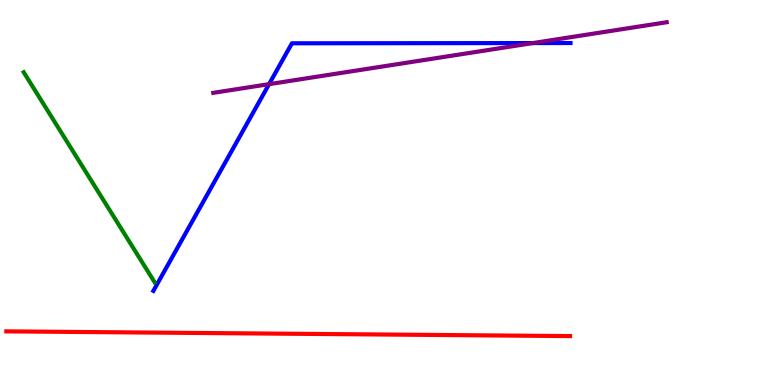[{'lines': ['blue', 'red'], 'intersections': []}, {'lines': ['green', 'red'], 'intersections': []}, {'lines': ['purple', 'red'], 'intersections': []}, {'lines': ['blue', 'green'], 'intersections': []}, {'lines': ['blue', 'purple'], 'intersections': [{'x': 3.47, 'y': 7.81}, {'x': 6.88, 'y': 8.88}]}, {'lines': ['green', 'purple'], 'intersections': []}]